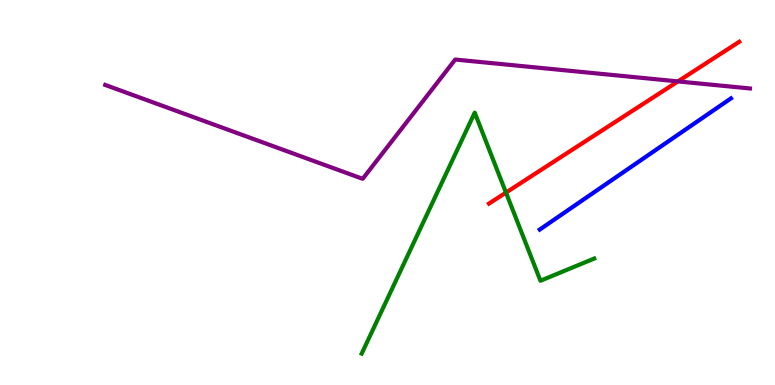[{'lines': ['blue', 'red'], 'intersections': []}, {'lines': ['green', 'red'], 'intersections': [{'x': 6.53, 'y': 5.0}]}, {'lines': ['purple', 'red'], 'intersections': [{'x': 8.75, 'y': 7.89}]}, {'lines': ['blue', 'green'], 'intersections': []}, {'lines': ['blue', 'purple'], 'intersections': []}, {'lines': ['green', 'purple'], 'intersections': []}]